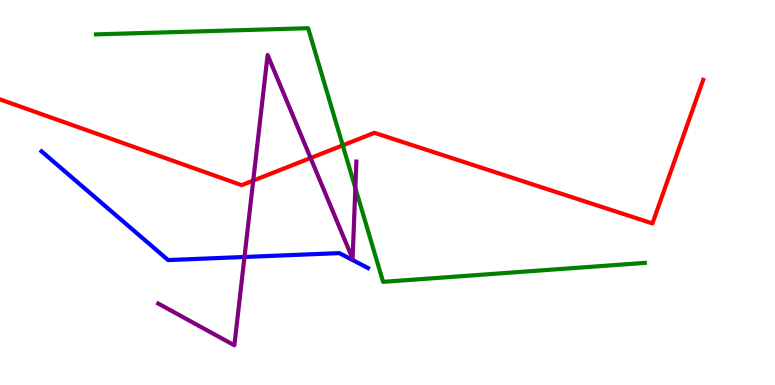[{'lines': ['blue', 'red'], 'intersections': []}, {'lines': ['green', 'red'], 'intersections': [{'x': 4.42, 'y': 6.23}]}, {'lines': ['purple', 'red'], 'intersections': [{'x': 3.27, 'y': 5.31}, {'x': 4.01, 'y': 5.9}]}, {'lines': ['blue', 'green'], 'intersections': []}, {'lines': ['blue', 'purple'], 'intersections': [{'x': 3.15, 'y': 3.33}]}, {'lines': ['green', 'purple'], 'intersections': [{'x': 4.59, 'y': 5.12}]}]